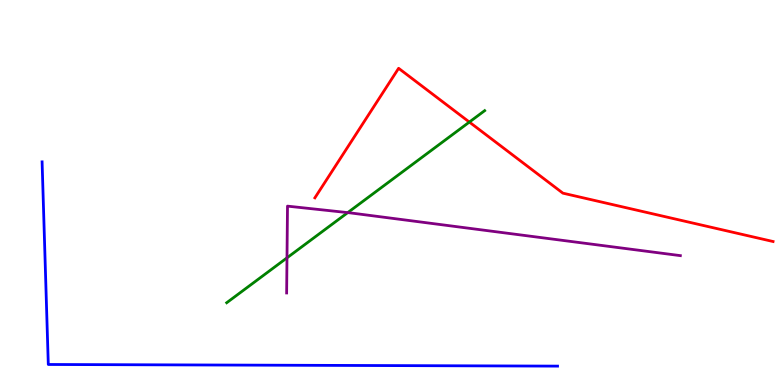[{'lines': ['blue', 'red'], 'intersections': []}, {'lines': ['green', 'red'], 'intersections': [{'x': 6.06, 'y': 6.83}]}, {'lines': ['purple', 'red'], 'intersections': []}, {'lines': ['blue', 'green'], 'intersections': []}, {'lines': ['blue', 'purple'], 'intersections': []}, {'lines': ['green', 'purple'], 'intersections': [{'x': 3.7, 'y': 3.3}, {'x': 4.49, 'y': 4.48}]}]